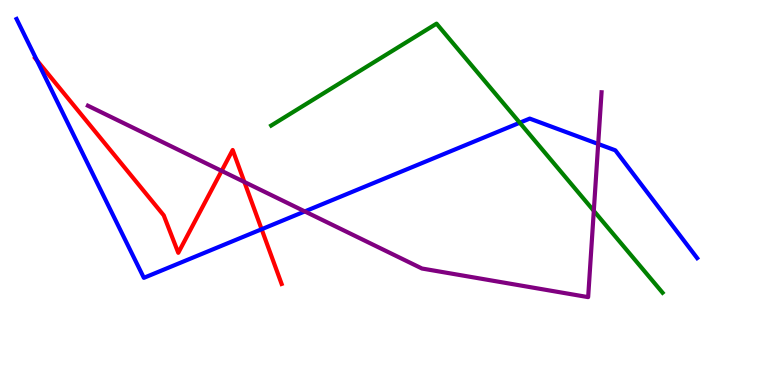[{'lines': ['blue', 'red'], 'intersections': [{'x': 0.476, 'y': 8.43}, {'x': 3.38, 'y': 4.05}]}, {'lines': ['green', 'red'], 'intersections': []}, {'lines': ['purple', 'red'], 'intersections': [{'x': 2.86, 'y': 5.56}, {'x': 3.15, 'y': 5.27}]}, {'lines': ['blue', 'green'], 'intersections': [{'x': 6.71, 'y': 6.81}]}, {'lines': ['blue', 'purple'], 'intersections': [{'x': 3.93, 'y': 4.51}, {'x': 7.72, 'y': 6.26}]}, {'lines': ['green', 'purple'], 'intersections': [{'x': 7.66, 'y': 4.52}]}]